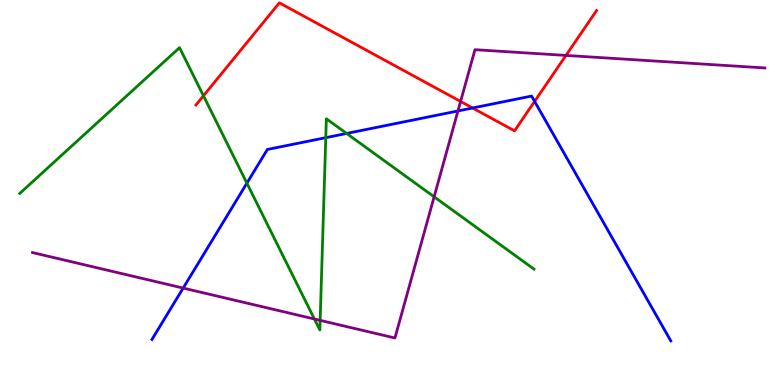[{'lines': ['blue', 'red'], 'intersections': [{'x': 6.1, 'y': 7.19}, {'x': 6.9, 'y': 7.37}]}, {'lines': ['green', 'red'], 'intersections': [{'x': 2.63, 'y': 7.51}]}, {'lines': ['purple', 'red'], 'intersections': [{'x': 5.94, 'y': 7.36}, {'x': 7.3, 'y': 8.56}]}, {'lines': ['blue', 'green'], 'intersections': [{'x': 3.19, 'y': 5.24}, {'x': 4.2, 'y': 6.42}, {'x': 4.47, 'y': 6.53}]}, {'lines': ['blue', 'purple'], 'intersections': [{'x': 2.36, 'y': 2.52}, {'x': 5.91, 'y': 7.12}]}, {'lines': ['green', 'purple'], 'intersections': [{'x': 4.06, 'y': 1.71}, {'x': 4.13, 'y': 1.68}, {'x': 5.6, 'y': 4.89}]}]